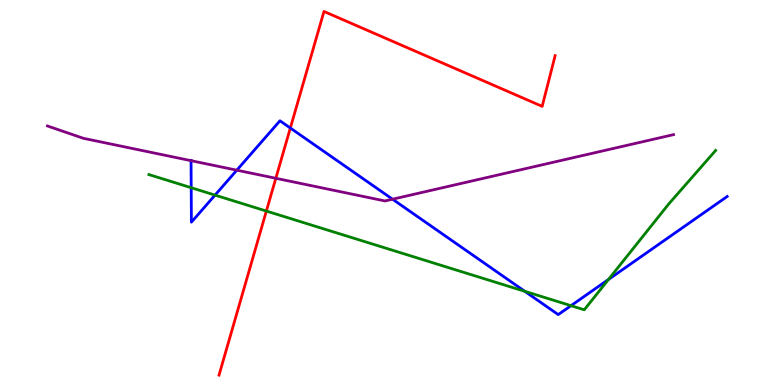[{'lines': ['blue', 'red'], 'intersections': [{'x': 3.75, 'y': 6.67}]}, {'lines': ['green', 'red'], 'intersections': [{'x': 3.44, 'y': 4.52}]}, {'lines': ['purple', 'red'], 'intersections': [{'x': 3.56, 'y': 5.37}]}, {'lines': ['blue', 'green'], 'intersections': [{'x': 2.47, 'y': 5.12}, {'x': 2.77, 'y': 4.93}, {'x': 6.77, 'y': 2.43}, {'x': 7.37, 'y': 2.06}, {'x': 7.85, 'y': 2.74}]}, {'lines': ['blue', 'purple'], 'intersections': [{'x': 2.47, 'y': 5.83}, {'x': 3.06, 'y': 5.58}, {'x': 5.07, 'y': 4.83}]}, {'lines': ['green', 'purple'], 'intersections': []}]